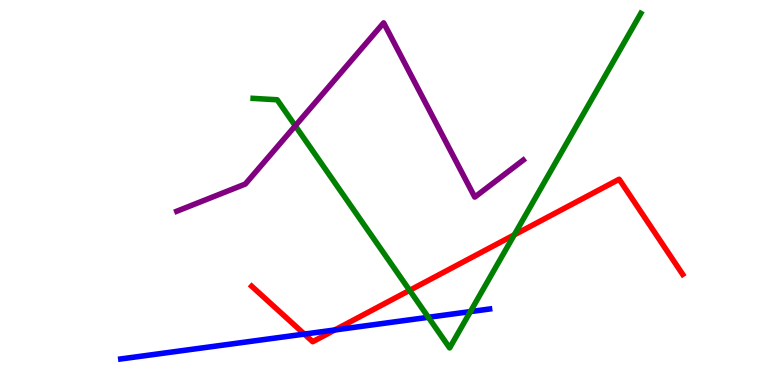[{'lines': ['blue', 'red'], 'intersections': [{'x': 3.93, 'y': 1.32}, {'x': 4.32, 'y': 1.43}]}, {'lines': ['green', 'red'], 'intersections': [{'x': 5.29, 'y': 2.46}, {'x': 6.64, 'y': 3.9}]}, {'lines': ['purple', 'red'], 'intersections': []}, {'lines': ['blue', 'green'], 'intersections': [{'x': 5.53, 'y': 1.76}, {'x': 6.07, 'y': 1.91}]}, {'lines': ['blue', 'purple'], 'intersections': []}, {'lines': ['green', 'purple'], 'intersections': [{'x': 3.81, 'y': 6.73}]}]